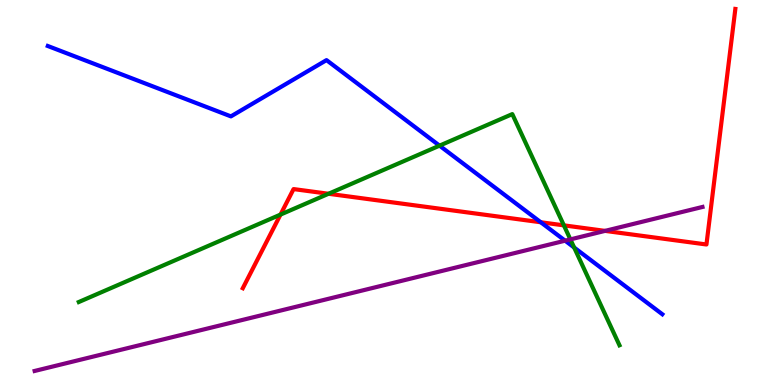[{'lines': ['blue', 'red'], 'intersections': [{'x': 6.98, 'y': 4.23}]}, {'lines': ['green', 'red'], 'intersections': [{'x': 3.62, 'y': 4.43}, {'x': 4.24, 'y': 4.97}, {'x': 7.28, 'y': 4.15}]}, {'lines': ['purple', 'red'], 'intersections': [{'x': 7.81, 'y': 4.0}]}, {'lines': ['blue', 'green'], 'intersections': [{'x': 5.67, 'y': 6.22}, {'x': 7.41, 'y': 3.57}]}, {'lines': ['blue', 'purple'], 'intersections': [{'x': 7.29, 'y': 3.75}]}, {'lines': ['green', 'purple'], 'intersections': [{'x': 7.36, 'y': 3.78}]}]